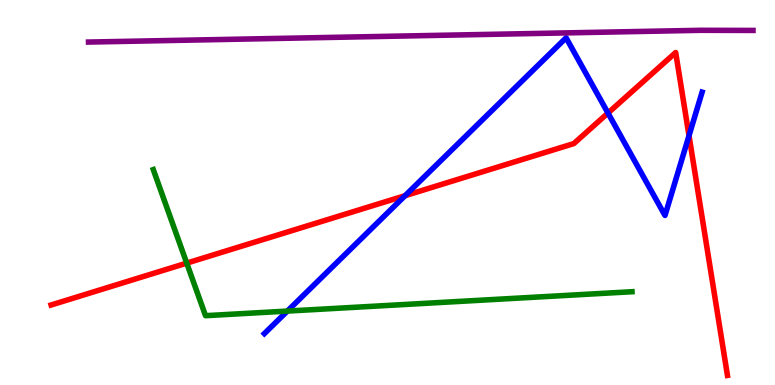[{'lines': ['blue', 'red'], 'intersections': [{'x': 5.23, 'y': 4.92}, {'x': 7.84, 'y': 7.06}, {'x': 8.89, 'y': 6.48}]}, {'lines': ['green', 'red'], 'intersections': [{'x': 2.41, 'y': 3.17}]}, {'lines': ['purple', 'red'], 'intersections': []}, {'lines': ['blue', 'green'], 'intersections': [{'x': 3.71, 'y': 1.92}]}, {'lines': ['blue', 'purple'], 'intersections': []}, {'lines': ['green', 'purple'], 'intersections': []}]